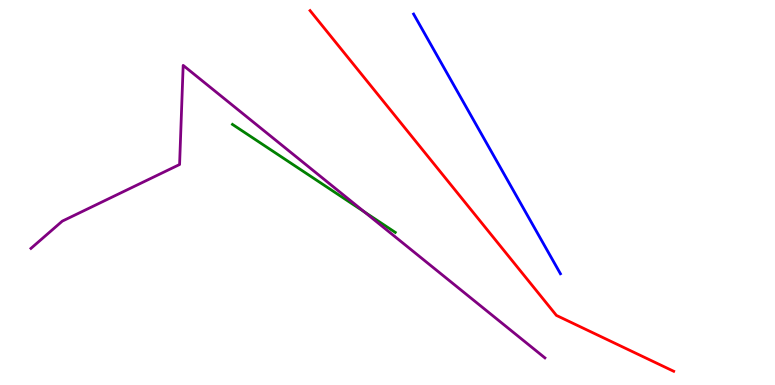[{'lines': ['blue', 'red'], 'intersections': []}, {'lines': ['green', 'red'], 'intersections': []}, {'lines': ['purple', 'red'], 'intersections': []}, {'lines': ['blue', 'green'], 'intersections': []}, {'lines': ['blue', 'purple'], 'intersections': []}, {'lines': ['green', 'purple'], 'intersections': [{'x': 4.7, 'y': 4.5}]}]